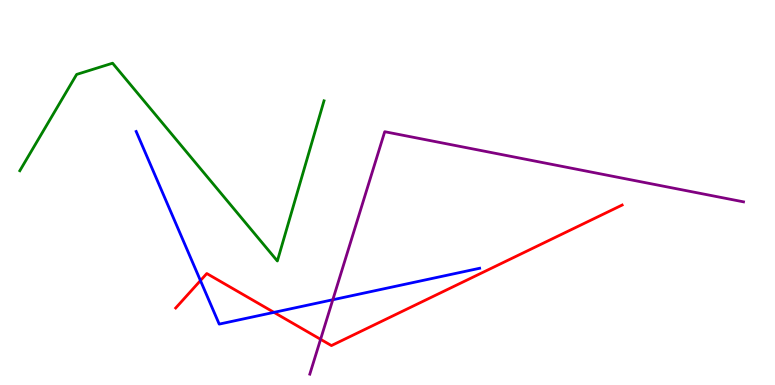[{'lines': ['blue', 'red'], 'intersections': [{'x': 2.59, 'y': 2.71}, {'x': 3.54, 'y': 1.89}]}, {'lines': ['green', 'red'], 'intersections': []}, {'lines': ['purple', 'red'], 'intersections': [{'x': 4.14, 'y': 1.19}]}, {'lines': ['blue', 'green'], 'intersections': []}, {'lines': ['blue', 'purple'], 'intersections': [{'x': 4.29, 'y': 2.21}]}, {'lines': ['green', 'purple'], 'intersections': []}]